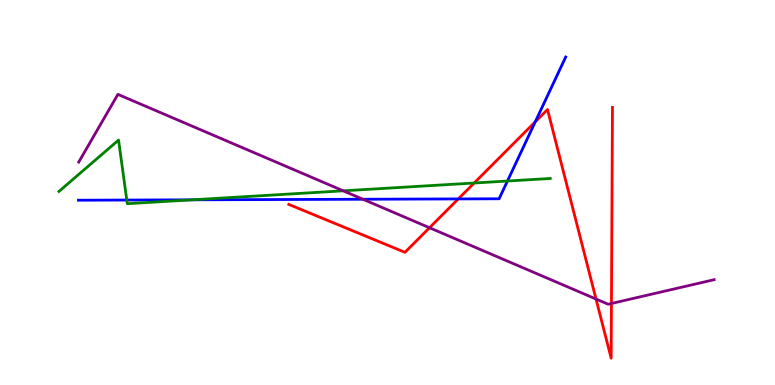[{'lines': ['blue', 'red'], 'intersections': [{'x': 5.91, 'y': 4.83}, {'x': 6.91, 'y': 6.84}]}, {'lines': ['green', 'red'], 'intersections': [{'x': 6.12, 'y': 5.25}]}, {'lines': ['purple', 'red'], 'intersections': [{'x': 5.54, 'y': 4.08}, {'x': 7.69, 'y': 2.23}, {'x': 7.89, 'y': 2.12}]}, {'lines': ['blue', 'green'], 'intersections': [{'x': 1.64, 'y': 4.8}, {'x': 2.48, 'y': 4.81}, {'x': 6.55, 'y': 5.3}]}, {'lines': ['blue', 'purple'], 'intersections': [{'x': 4.68, 'y': 4.82}]}, {'lines': ['green', 'purple'], 'intersections': [{'x': 4.43, 'y': 5.04}]}]